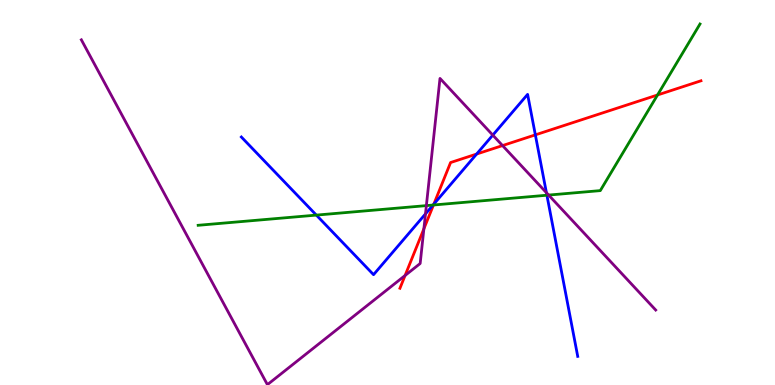[{'lines': ['blue', 'red'], 'intersections': [{'x': 5.6, 'y': 4.7}, {'x': 6.15, 'y': 6.0}, {'x': 6.91, 'y': 6.5}]}, {'lines': ['green', 'red'], 'intersections': [{'x': 5.59, 'y': 4.68}, {'x': 8.48, 'y': 7.53}]}, {'lines': ['purple', 'red'], 'intersections': [{'x': 5.23, 'y': 2.84}, {'x': 5.47, 'y': 4.06}, {'x': 6.48, 'y': 6.22}]}, {'lines': ['blue', 'green'], 'intersections': [{'x': 4.08, 'y': 4.41}, {'x': 5.59, 'y': 4.67}, {'x': 7.06, 'y': 4.93}]}, {'lines': ['blue', 'purple'], 'intersections': [{'x': 5.49, 'y': 4.44}, {'x': 6.36, 'y': 6.49}, {'x': 7.05, 'y': 5.0}]}, {'lines': ['green', 'purple'], 'intersections': [{'x': 5.5, 'y': 4.66}, {'x': 7.08, 'y': 4.93}]}]